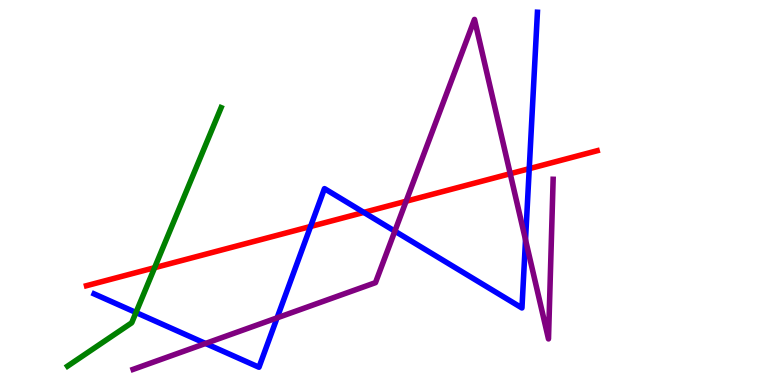[{'lines': ['blue', 'red'], 'intersections': [{'x': 4.01, 'y': 4.12}, {'x': 4.69, 'y': 4.48}, {'x': 6.83, 'y': 5.62}]}, {'lines': ['green', 'red'], 'intersections': [{'x': 1.99, 'y': 3.05}]}, {'lines': ['purple', 'red'], 'intersections': [{'x': 5.24, 'y': 4.77}, {'x': 6.58, 'y': 5.49}]}, {'lines': ['blue', 'green'], 'intersections': [{'x': 1.75, 'y': 1.88}]}, {'lines': ['blue', 'purple'], 'intersections': [{'x': 2.65, 'y': 1.08}, {'x': 3.58, 'y': 1.74}, {'x': 5.09, 'y': 4.0}, {'x': 6.78, 'y': 3.77}]}, {'lines': ['green', 'purple'], 'intersections': []}]